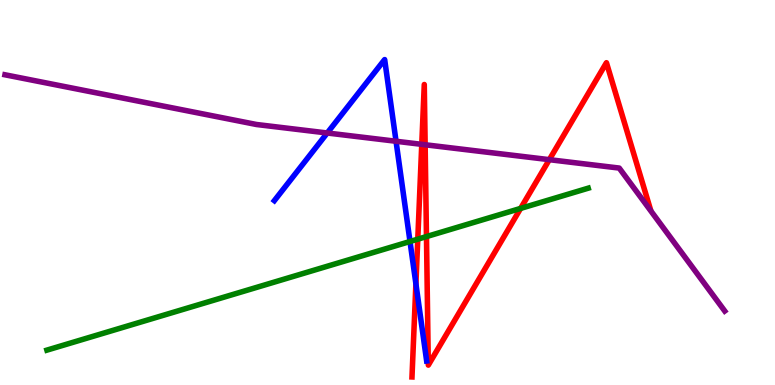[{'lines': ['blue', 'red'], 'intersections': [{'x': 5.37, 'y': 2.63}]}, {'lines': ['green', 'red'], 'intersections': [{'x': 5.39, 'y': 3.79}, {'x': 5.5, 'y': 3.86}, {'x': 6.72, 'y': 4.59}]}, {'lines': ['purple', 'red'], 'intersections': [{'x': 5.44, 'y': 6.25}, {'x': 5.49, 'y': 6.24}, {'x': 7.09, 'y': 5.85}]}, {'lines': ['blue', 'green'], 'intersections': [{'x': 5.29, 'y': 3.73}]}, {'lines': ['blue', 'purple'], 'intersections': [{'x': 4.22, 'y': 6.55}, {'x': 5.11, 'y': 6.33}]}, {'lines': ['green', 'purple'], 'intersections': []}]